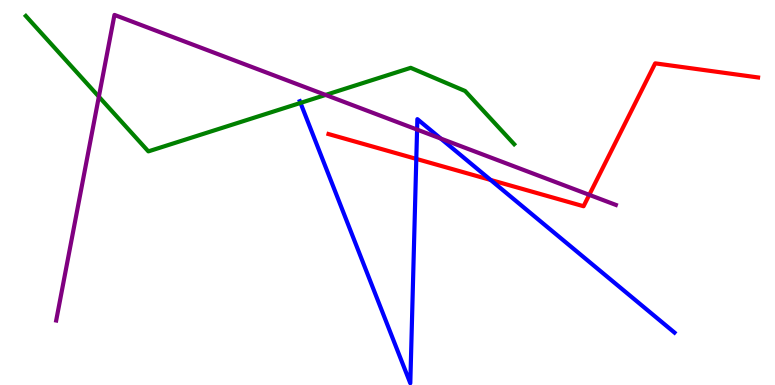[{'lines': ['blue', 'red'], 'intersections': [{'x': 5.37, 'y': 5.87}, {'x': 6.33, 'y': 5.33}]}, {'lines': ['green', 'red'], 'intersections': []}, {'lines': ['purple', 'red'], 'intersections': [{'x': 7.6, 'y': 4.94}]}, {'lines': ['blue', 'green'], 'intersections': [{'x': 3.88, 'y': 7.33}]}, {'lines': ['blue', 'purple'], 'intersections': [{'x': 5.38, 'y': 6.63}, {'x': 5.69, 'y': 6.4}]}, {'lines': ['green', 'purple'], 'intersections': [{'x': 1.28, 'y': 7.49}, {'x': 4.2, 'y': 7.53}]}]